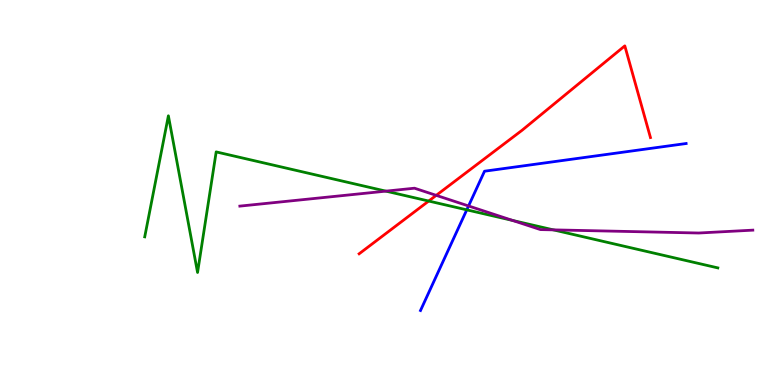[{'lines': ['blue', 'red'], 'intersections': []}, {'lines': ['green', 'red'], 'intersections': [{'x': 5.53, 'y': 4.78}]}, {'lines': ['purple', 'red'], 'intersections': [{'x': 5.63, 'y': 4.93}]}, {'lines': ['blue', 'green'], 'intersections': [{'x': 6.02, 'y': 4.55}]}, {'lines': ['blue', 'purple'], 'intersections': [{'x': 6.05, 'y': 4.65}]}, {'lines': ['green', 'purple'], 'intersections': [{'x': 4.98, 'y': 5.04}, {'x': 6.61, 'y': 4.27}, {'x': 7.14, 'y': 4.03}]}]